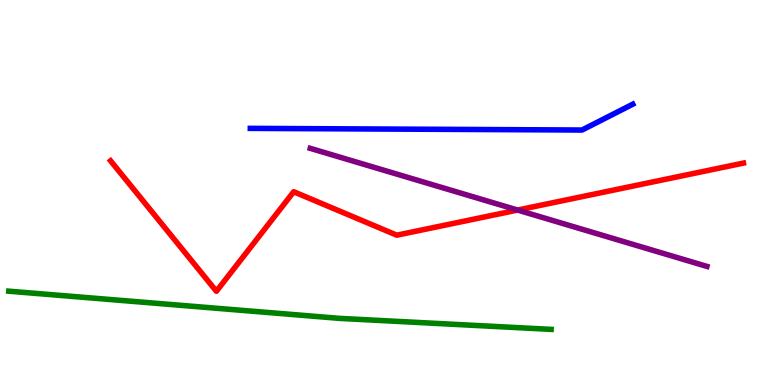[{'lines': ['blue', 'red'], 'intersections': []}, {'lines': ['green', 'red'], 'intersections': []}, {'lines': ['purple', 'red'], 'intersections': [{'x': 6.68, 'y': 4.54}]}, {'lines': ['blue', 'green'], 'intersections': []}, {'lines': ['blue', 'purple'], 'intersections': []}, {'lines': ['green', 'purple'], 'intersections': []}]